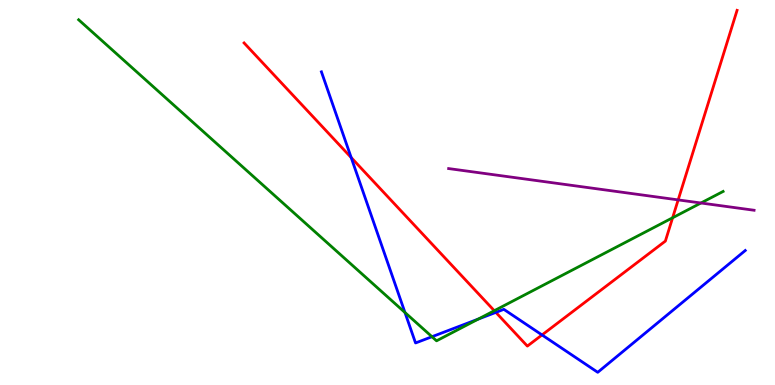[{'lines': ['blue', 'red'], 'intersections': [{'x': 4.53, 'y': 5.91}, {'x': 6.4, 'y': 1.89}, {'x': 6.99, 'y': 1.3}]}, {'lines': ['green', 'red'], 'intersections': [{'x': 6.38, 'y': 1.93}, {'x': 8.68, 'y': 4.34}]}, {'lines': ['purple', 'red'], 'intersections': [{'x': 8.75, 'y': 4.81}]}, {'lines': ['blue', 'green'], 'intersections': [{'x': 5.23, 'y': 1.88}, {'x': 5.57, 'y': 1.25}, {'x': 6.17, 'y': 1.71}]}, {'lines': ['blue', 'purple'], 'intersections': []}, {'lines': ['green', 'purple'], 'intersections': [{'x': 9.04, 'y': 4.73}]}]